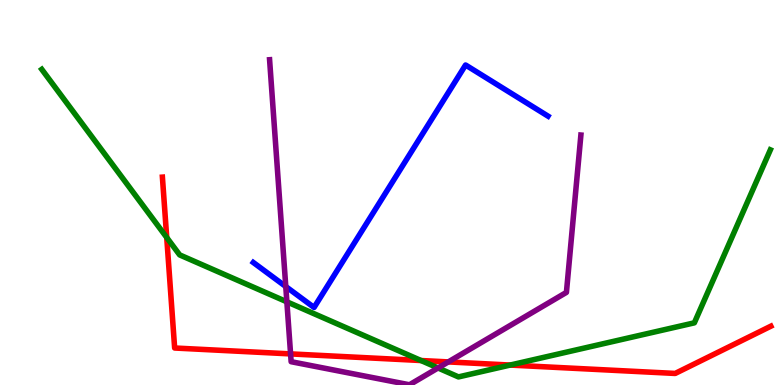[{'lines': ['blue', 'red'], 'intersections': []}, {'lines': ['green', 'red'], 'intersections': [{'x': 2.15, 'y': 3.83}, {'x': 5.43, 'y': 0.636}, {'x': 6.58, 'y': 0.518}]}, {'lines': ['purple', 'red'], 'intersections': [{'x': 3.75, 'y': 0.808}, {'x': 5.78, 'y': 0.6}]}, {'lines': ['blue', 'green'], 'intersections': []}, {'lines': ['blue', 'purple'], 'intersections': [{'x': 3.69, 'y': 2.56}]}, {'lines': ['green', 'purple'], 'intersections': [{'x': 3.7, 'y': 2.16}, {'x': 5.65, 'y': 0.443}]}]